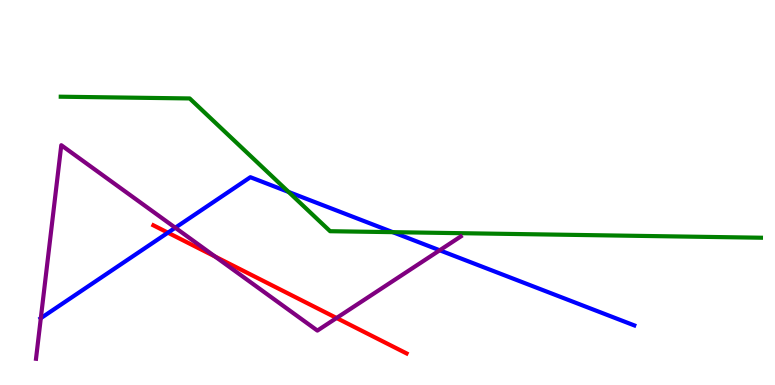[{'lines': ['blue', 'red'], 'intersections': [{'x': 2.17, 'y': 3.96}]}, {'lines': ['green', 'red'], 'intersections': []}, {'lines': ['purple', 'red'], 'intersections': [{'x': 2.77, 'y': 3.34}, {'x': 4.34, 'y': 1.74}]}, {'lines': ['blue', 'green'], 'intersections': [{'x': 3.72, 'y': 5.01}, {'x': 5.07, 'y': 3.97}]}, {'lines': ['blue', 'purple'], 'intersections': [{'x': 0.527, 'y': 1.74}, {'x': 2.26, 'y': 4.08}, {'x': 5.67, 'y': 3.5}]}, {'lines': ['green', 'purple'], 'intersections': []}]